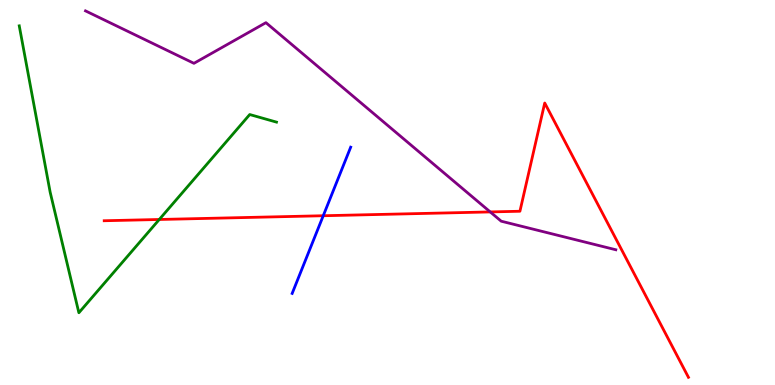[{'lines': ['blue', 'red'], 'intersections': [{'x': 4.17, 'y': 4.4}]}, {'lines': ['green', 'red'], 'intersections': [{'x': 2.06, 'y': 4.3}]}, {'lines': ['purple', 'red'], 'intersections': [{'x': 6.33, 'y': 4.5}]}, {'lines': ['blue', 'green'], 'intersections': []}, {'lines': ['blue', 'purple'], 'intersections': []}, {'lines': ['green', 'purple'], 'intersections': []}]